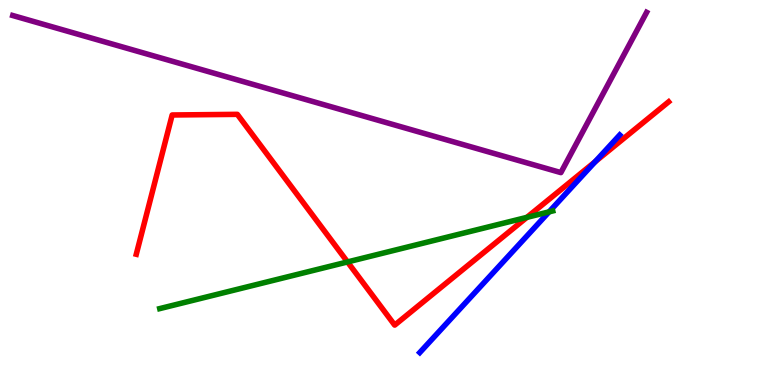[{'lines': ['blue', 'red'], 'intersections': [{'x': 7.68, 'y': 5.8}]}, {'lines': ['green', 'red'], 'intersections': [{'x': 4.48, 'y': 3.2}, {'x': 6.8, 'y': 4.35}]}, {'lines': ['purple', 'red'], 'intersections': []}, {'lines': ['blue', 'green'], 'intersections': [{'x': 7.08, 'y': 4.5}]}, {'lines': ['blue', 'purple'], 'intersections': []}, {'lines': ['green', 'purple'], 'intersections': []}]